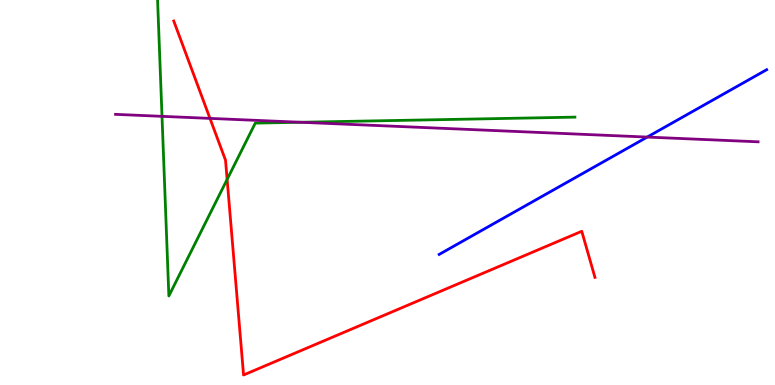[{'lines': ['blue', 'red'], 'intersections': []}, {'lines': ['green', 'red'], 'intersections': [{'x': 2.93, 'y': 5.34}]}, {'lines': ['purple', 'red'], 'intersections': [{'x': 2.71, 'y': 6.93}]}, {'lines': ['blue', 'green'], 'intersections': []}, {'lines': ['blue', 'purple'], 'intersections': [{'x': 8.35, 'y': 6.44}]}, {'lines': ['green', 'purple'], 'intersections': [{'x': 2.09, 'y': 6.98}, {'x': 3.88, 'y': 6.82}]}]